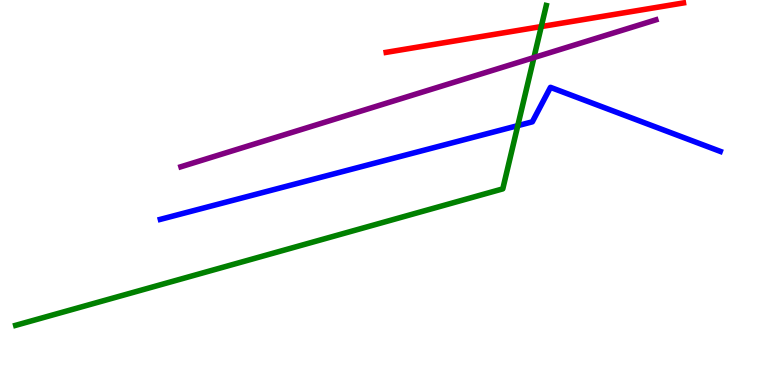[{'lines': ['blue', 'red'], 'intersections': []}, {'lines': ['green', 'red'], 'intersections': [{'x': 6.98, 'y': 9.31}]}, {'lines': ['purple', 'red'], 'intersections': []}, {'lines': ['blue', 'green'], 'intersections': [{'x': 6.68, 'y': 6.74}]}, {'lines': ['blue', 'purple'], 'intersections': []}, {'lines': ['green', 'purple'], 'intersections': [{'x': 6.89, 'y': 8.5}]}]